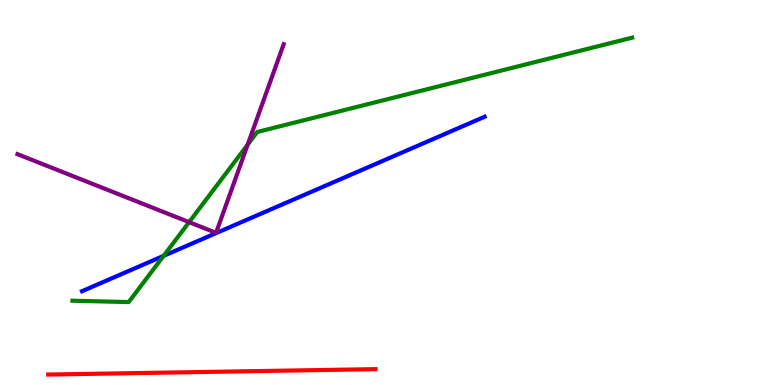[{'lines': ['blue', 'red'], 'intersections': []}, {'lines': ['green', 'red'], 'intersections': []}, {'lines': ['purple', 'red'], 'intersections': []}, {'lines': ['blue', 'green'], 'intersections': [{'x': 2.11, 'y': 3.35}]}, {'lines': ['blue', 'purple'], 'intersections': []}, {'lines': ['green', 'purple'], 'intersections': [{'x': 2.44, 'y': 4.23}, {'x': 3.2, 'y': 6.24}]}]